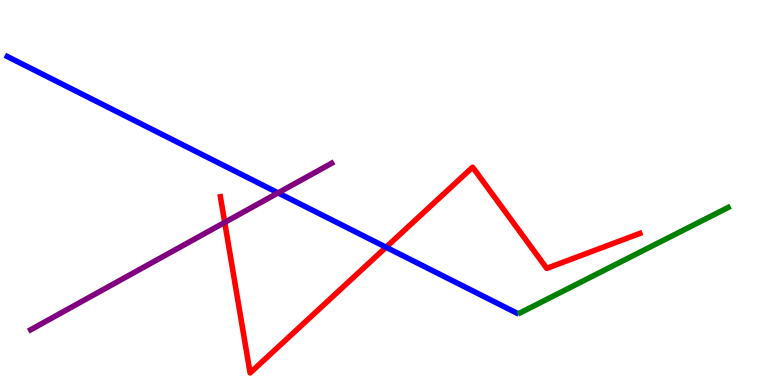[{'lines': ['blue', 'red'], 'intersections': [{'x': 4.98, 'y': 3.58}]}, {'lines': ['green', 'red'], 'intersections': []}, {'lines': ['purple', 'red'], 'intersections': [{'x': 2.9, 'y': 4.22}]}, {'lines': ['blue', 'green'], 'intersections': []}, {'lines': ['blue', 'purple'], 'intersections': [{'x': 3.59, 'y': 4.99}]}, {'lines': ['green', 'purple'], 'intersections': []}]